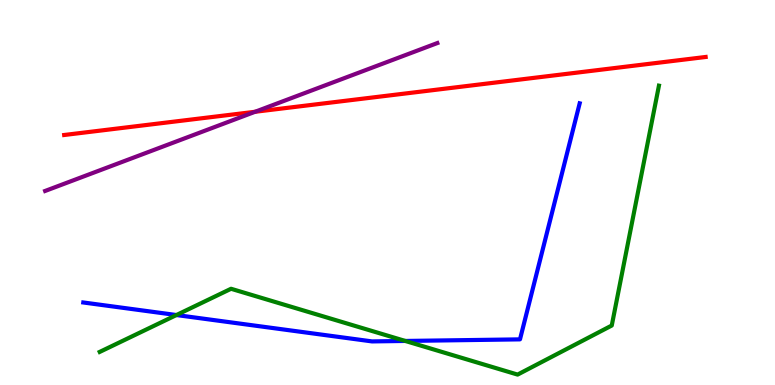[{'lines': ['blue', 'red'], 'intersections': []}, {'lines': ['green', 'red'], 'intersections': []}, {'lines': ['purple', 'red'], 'intersections': [{'x': 3.29, 'y': 7.1}]}, {'lines': ['blue', 'green'], 'intersections': [{'x': 2.28, 'y': 1.82}, {'x': 5.23, 'y': 1.14}]}, {'lines': ['blue', 'purple'], 'intersections': []}, {'lines': ['green', 'purple'], 'intersections': []}]